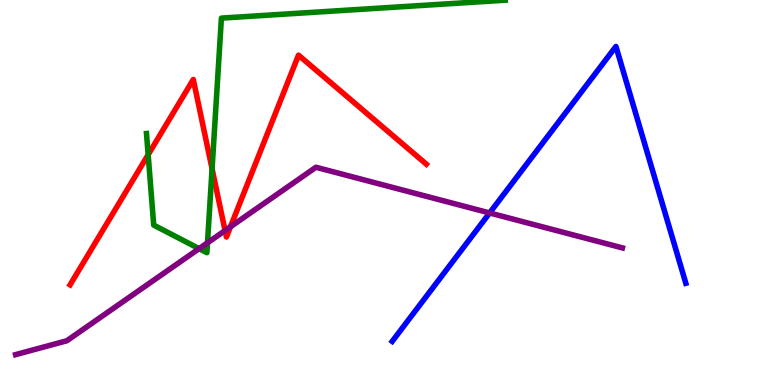[{'lines': ['blue', 'red'], 'intersections': []}, {'lines': ['green', 'red'], 'intersections': [{'x': 1.91, 'y': 5.98}, {'x': 2.74, 'y': 5.62}]}, {'lines': ['purple', 'red'], 'intersections': [{'x': 2.9, 'y': 4.01}, {'x': 2.97, 'y': 4.11}]}, {'lines': ['blue', 'green'], 'intersections': []}, {'lines': ['blue', 'purple'], 'intersections': [{'x': 6.32, 'y': 4.47}]}, {'lines': ['green', 'purple'], 'intersections': [{'x': 2.57, 'y': 3.54}, {'x': 2.68, 'y': 3.69}]}]